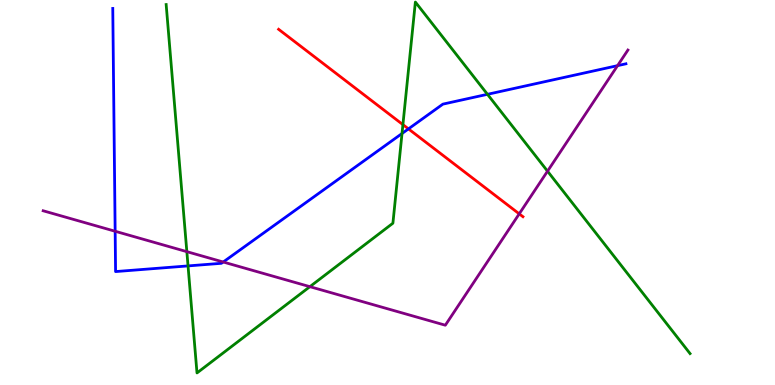[{'lines': ['blue', 'red'], 'intersections': [{'x': 5.27, 'y': 6.65}]}, {'lines': ['green', 'red'], 'intersections': [{'x': 5.2, 'y': 6.76}]}, {'lines': ['purple', 'red'], 'intersections': [{'x': 6.7, 'y': 4.45}]}, {'lines': ['blue', 'green'], 'intersections': [{'x': 2.43, 'y': 3.09}, {'x': 5.19, 'y': 6.53}, {'x': 6.29, 'y': 7.55}]}, {'lines': ['blue', 'purple'], 'intersections': [{'x': 1.49, 'y': 3.99}, {'x': 2.88, 'y': 3.19}, {'x': 7.97, 'y': 8.29}]}, {'lines': ['green', 'purple'], 'intersections': [{'x': 2.41, 'y': 3.46}, {'x': 4.0, 'y': 2.55}, {'x': 7.06, 'y': 5.55}]}]